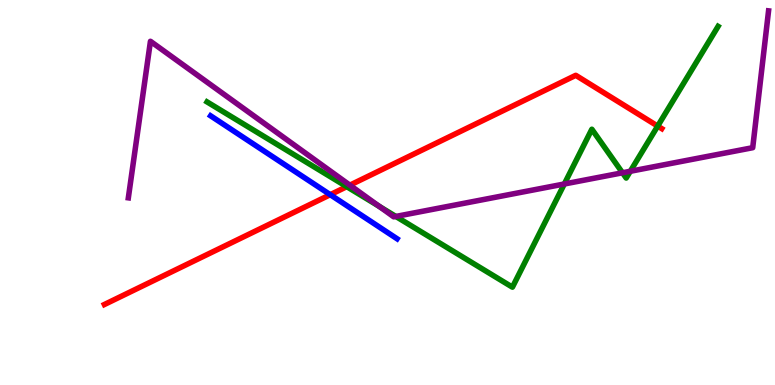[{'lines': ['blue', 'red'], 'intersections': [{'x': 4.26, 'y': 4.94}]}, {'lines': ['green', 'red'], 'intersections': [{'x': 4.47, 'y': 5.15}, {'x': 8.49, 'y': 6.72}]}, {'lines': ['purple', 'red'], 'intersections': [{'x': 4.51, 'y': 5.19}]}, {'lines': ['blue', 'green'], 'intersections': []}, {'lines': ['blue', 'purple'], 'intersections': []}, {'lines': ['green', 'purple'], 'intersections': [{'x': 4.89, 'y': 4.64}, {'x': 5.11, 'y': 4.38}, {'x': 7.28, 'y': 5.22}, {'x': 8.03, 'y': 5.51}, {'x': 8.13, 'y': 5.55}]}]